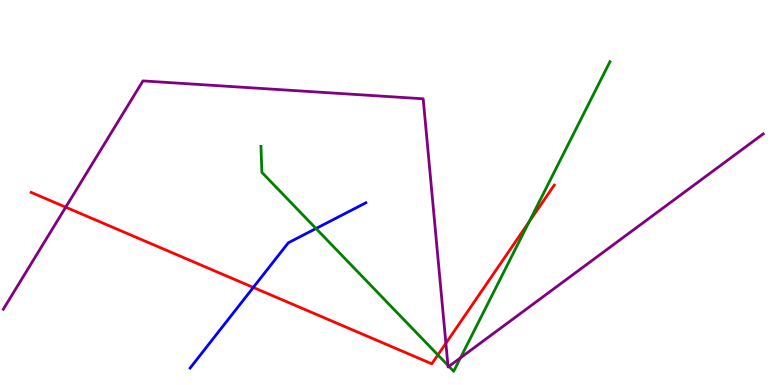[{'lines': ['blue', 'red'], 'intersections': [{'x': 3.27, 'y': 2.53}]}, {'lines': ['green', 'red'], 'intersections': [{'x': 5.65, 'y': 0.781}, {'x': 6.83, 'y': 4.24}]}, {'lines': ['purple', 'red'], 'intersections': [{'x': 0.848, 'y': 4.62}, {'x': 5.75, 'y': 1.08}]}, {'lines': ['blue', 'green'], 'intersections': [{'x': 4.08, 'y': 4.06}]}, {'lines': ['blue', 'purple'], 'intersections': []}, {'lines': ['green', 'purple'], 'intersections': [{'x': 5.78, 'y': 0.51}, {'x': 5.79, 'y': 0.483}, {'x': 5.94, 'y': 0.705}]}]